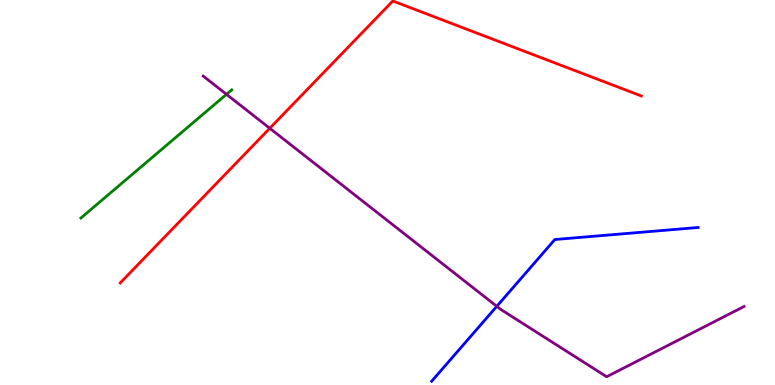[{'lines': ['blue', 'red'], 'intersections': []}, {'lines': ['green', 'red'], 'intersections': []}, {'lines': ['purple', 'red'], 'intersections': [{'x': 3.48, 'y': 6.67}]}, {'lines': ['blue', 'green'], 'intersections': []}, {'lines': ['blue', 'purple'], 'intersections': [{'x': 6.41, 'y': 2.04}]}, {'lines': ['green', 'purple'], 'intersections': [{'x': 2.92, 'y': 7.55}]}]